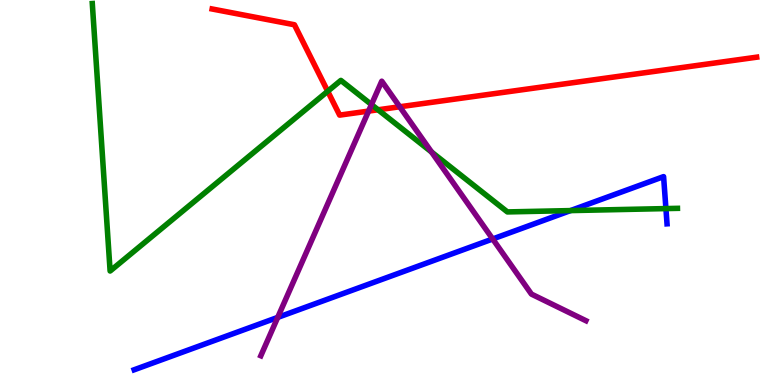[{'lines': ['blue', 'red'], 'intersections': []}, {'lines': ['green', 'red'], 'intersections': [{'x': 4.23, 'y': 7.63}, {'x': 4.88, 'y': 7.15}]}, {'lines': ['purple', 'red'], 'intersections': [{'x': 4.76, 'y': 7.11}, {'x': 5.16, 'y': 7.23}]}, {'lines': ['blue', 'green'], 'intersections': [{'x': 7.36, 'y': 4.53}, {'x': 8.59, 'y': 4.58}]}, {'lines': ['blue', 'purple'], 'intersections': [{'x': 3.58, 'y': 1.76}, {'x': 6.36, 'y': 3.79}]}, {'lines': ['green', 'purple'], 'intersections': [{'x': 4.79, 'y': 7.28}, {'x': 5.57, 'y': 6.05}]}]